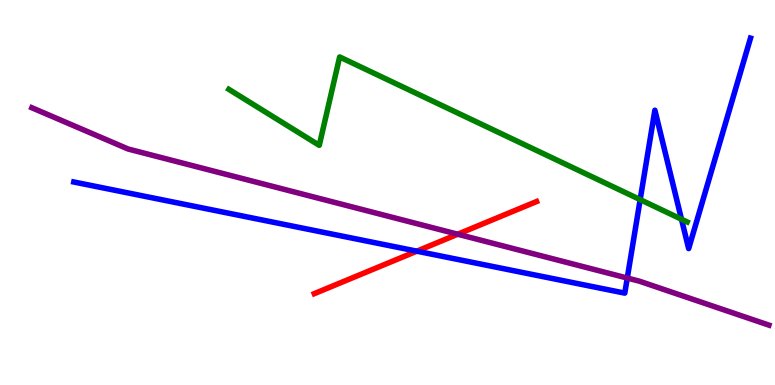[{'lines': ['blue', 'red'], 'intersections': [{'x': 5.38, 'y': 3.48}]}, {'lines': ['green', 'red'], 'intersections': []}, {'lines': ['purple', 'red'], 'intersections': [{'x': 5.91, 'y': 3.92}]}, {'lines': ['blue', 'green'], 'intersections': [{'x': 8.26, 'y': 4.82}, {'x': 8.79, 'y': 4.31}]}, {'lines': ['blue', 'purple'], 'intersections': [{'x': 8.09, 'y': 2.78}]}, {'lines': ['green', 'purple'], 'intersections': []}]